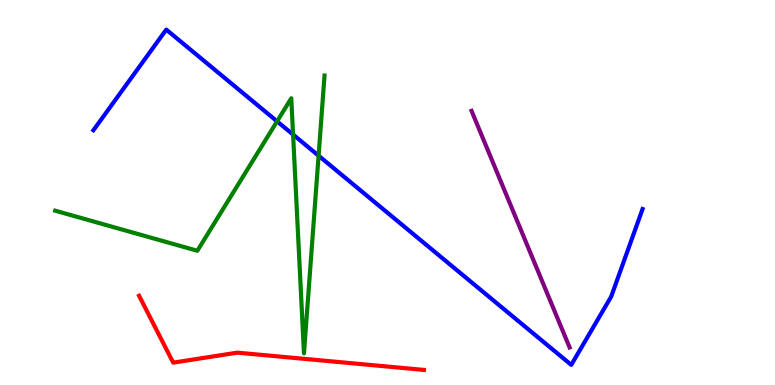[{'lines': ['blue', 'red'], 'intersections': []}, {'lines': ['green', 'red'], 'intersections': []}, {'lines': ['purple', 'red'], 'intersections': []}, {'lines': ['blue', 'green'], 'intersections': [{'x': 3.58, 'y': 6.85}, {'x': 3.78, 'y': 6.5}, {'x': 4.11, 'y': 5.96}]}, {'lines': ['blue', 'purple'], 'intersections': []}, {'lines': ['green', 'purple'], 'intersections': []}]